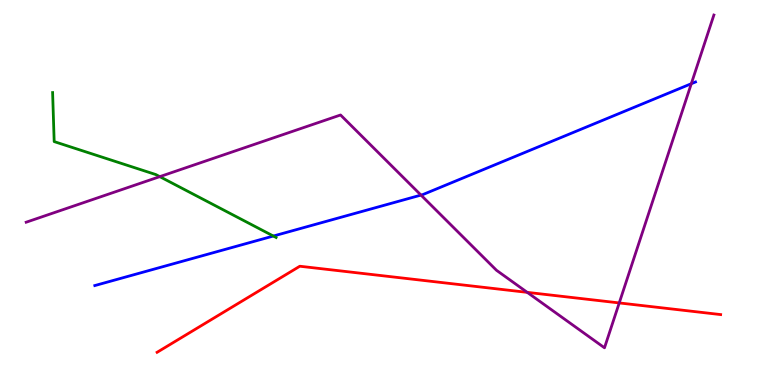[{'lines': ['blue', 'red'], 'intersections': []}, {'lines': ['green', 'red'], 'intersections': []}, {'lines': ['purple', 'red'], 'intersections': [{'x': 6.8, 'y': 2.41}, {'x': 7.99, 'y': 2.13}]}, {'lines': ['blue', 'green'], 'intersections': [{'x': 3.53, 'y': 3.87}]}, {'lines': ['blue', 'purple'], 'intersections': [{'x': 5.43, 'y': 4.93}, {'x': 8.92, 'y': 7.83}]}, {'lines': ['green', 'purple'], 'intersections': [{'x': 2.06, 'y': 5.41}]}]